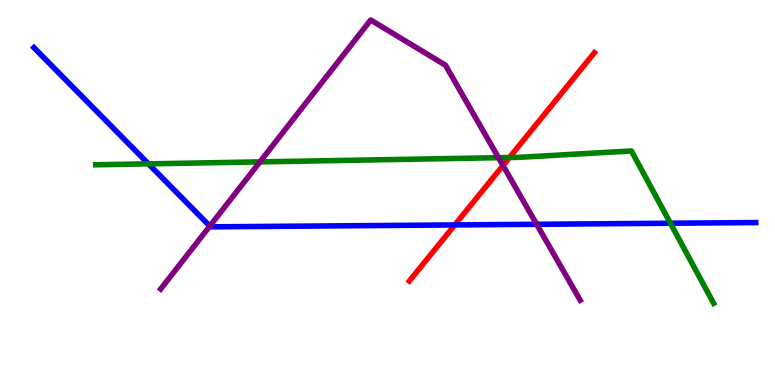[{'lines': ['blue', 'red'], 'intersections': [{'x': 5.87, 'y': 4.16}]}, {'lines': ['green', 'red'], 'intersections': [{'x': 6.57, 'y': 5.91}]}, {'lines': ['purple', 'red'], 'intersections': [{'x': 6.49, 'y': 5.7}]}, {'lines': ['blue', 'green'], 'intersections': [{'x': 1.92, 'y': 5.74}, {'x': 8.65, 'y': 4.2}]}, {'lines': ['blue', 'purple'], 'intersections': [{'x': 2.71, 'y': 4.13}, {'x': 6.92, 'y': 4.17}]}, {'lines': ['green', 'purple'], 'intersections': [{'x': 3.35, 'y': 5.8}, {'x': 6.43, 'y': 5.9}]}]